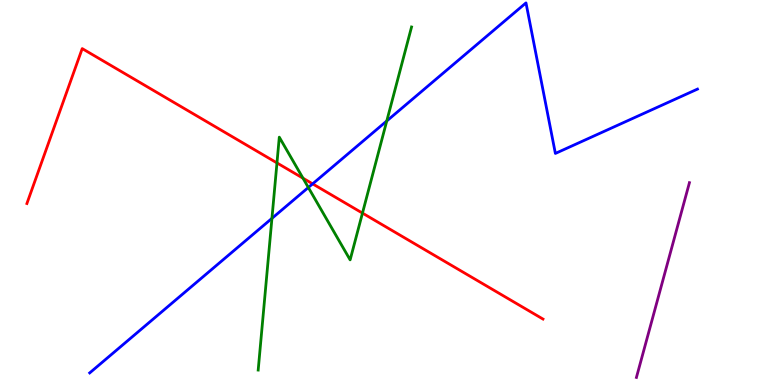[{'lines': ['blue', 'red'], 'intersections': [{'x': 4.03, 'y': 5.22}]}, {'lines': ['green', 'red'], 'intersections': [{'x': 3.57, 'y': 5.77}, {'x': 3.91, 'y': 5.37}, {'x': 4.68, 'y': 4.46}]}, {'lines': ['purple', 'red'], 'intersections': []}, {'lines': ['blue', 'green'], 'intersections': [{'x': 3.51, 'y': 4.33}, {'x': 3.98, 'y': 5.13}, {'x': 4.99, 'y': 6.86}]}, {'lines': ['blue', 'purple'], 'intersections': []}, {'lines': ['green', 'purple'], 'intersections': []}]